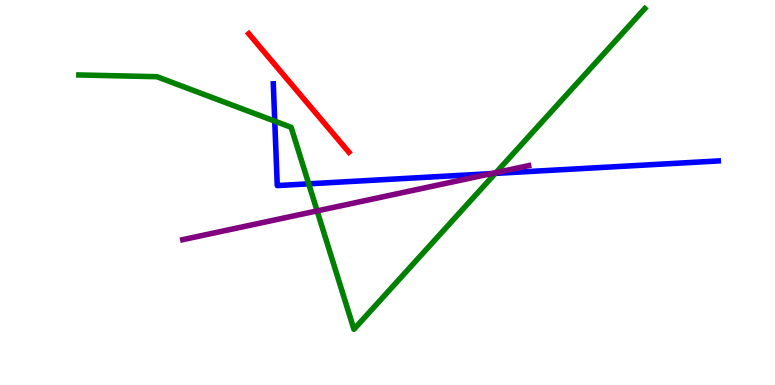[{'lines': ['blue', 'red'], 'intersections': []}, {'lines': ['green', 'red'], 'intersections': []}, {'lines': ['purple', 'red'], 'intersections': []}, {'lines': ['blue', 'green'], 'intersections': [{'x': 3.55, 'y': 6.85}, {'x': 3.98, 'y': 5.23}, {'x': 6.39, 'y': 5.5}]}, {'lines': ['blue', 'purple'], 'intersections': [{'x': 6.34, 'y': 5.49}]}, {'lines': ['green', 'purple'], 'intersections': [{'x': 4.09, 'y': 4.52}, {'x': 6.4, 'y': 5.52}]}]